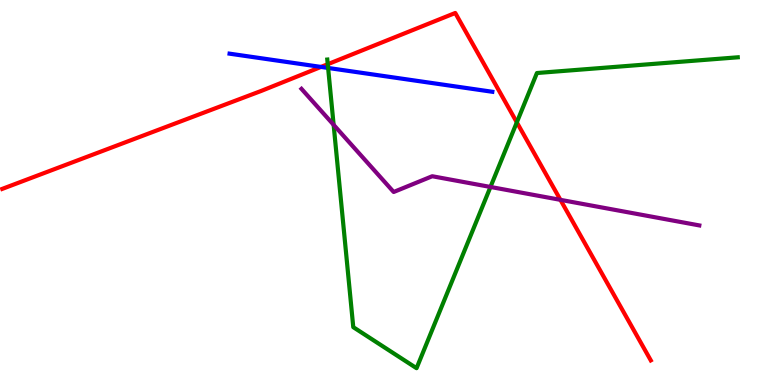[{'lines': ['blue', 'red'], 'intersections': [{'x': 4.14, 'y': 8.26}]}, {'lines': ['green', 'red'], 'intersections': [{'x': 4.23, 'y': 8.33}, {'x': 6.67, 'y': 6.82}]}, {'lines': ['purple', 'red'], 'intersections': [{'x': 7.23, 'y': 4.81}]}, {'lines': ['blue', 'green'], 'intersections': [{'x': 4.23, 'y': 8.23}]}, {'lines': ['blue', 'purple'], 'intersections': []}, {'lines': ['green', 'purple'], 'intersections': [{'x': 4.3, 'y': 6.76}, {'x': 6.33, 'y': 5.14}]}]